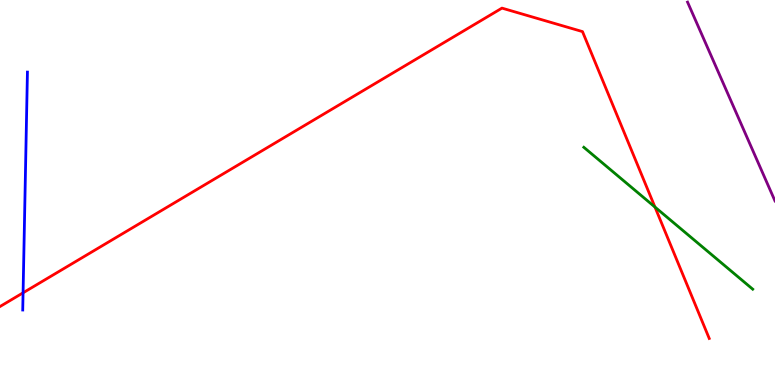[{'lines': ['blue', 'red'], 'intersections': [{'x': 0.298, 'y': 2.39}]}, {'lines': ['green', 'red'], 'intersections': [{'x': 8.45, 'y': 4.62}]}, {'lines': ['purple', 'red'], 'intersections': []}, {'lines': ['blue', 'green'], 'intersections': []}, {'lines': ['blue', 'purple'], 'intersections': []}, {'lines': ['green', 'purple'], 'intersections': []}]